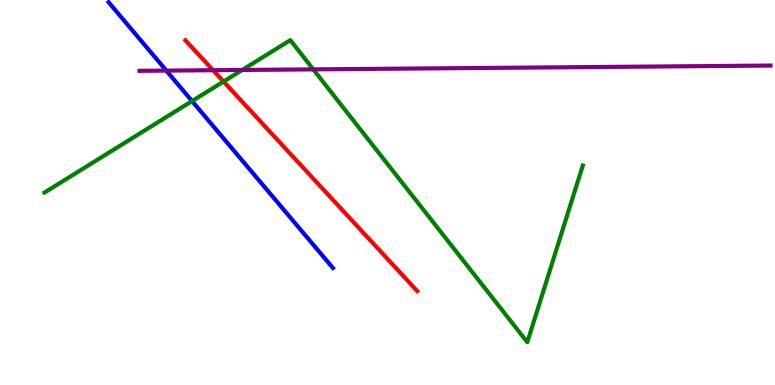[{'lines': ['blue', 'red'], 'intersections': []}, {'lines': ['green', 'red'], 'intersections': [{'x': 2.88, 'y': 7.88}]}, {'lines': ['purple', 'red'], 'intersections': [{'x': 2.75, 'y': 8.18}]}, {'lines': ['blue', 'green'], 'intersections': [{'x': 2.48, 'y': 7.37}]}, {'lines': ['blue', 'purple'], 'intersections': [{'x': 2.15, 'y': 8.17}]}, {'lines': ['green', 'purple'], 'intersections': [{'x': 3.13, 'y': 8.18}, {'x': 4.04, 'y': 8.2}]}]